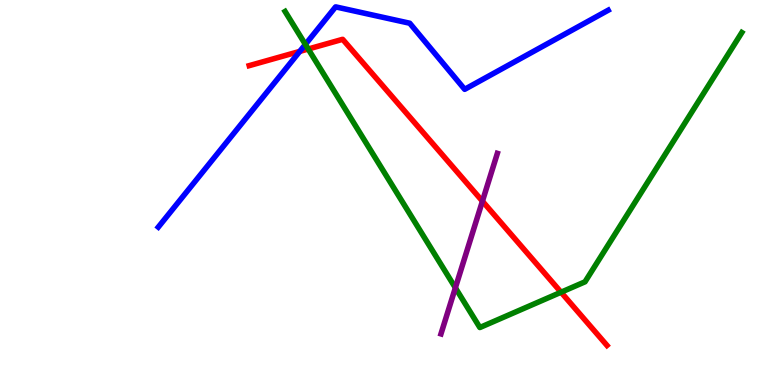[{'lines': ['blue', 'red'], 'intersections': [{'x': 3.87, 'y': 8.66}]}, {'lines': ['green', 'red'], 'intersections': [{'x': 3.98, 'y': 8.73}, {'x': 7.24, 'y': 2.41}]}, {'lines': ['purple', 'red'], 'intersections': [{'x': 6.22, 'y': 4.77}]}, {'lines': ['blue', 'green'], 'intersections': [{'x': 3.94, 'y': 8.85}]}, {'lines': ['blue', 'purple'], 'intersections': []}, {'lines': ['green', 'purple'], 'intersections': [{'x': 5.88, 'y': 2.52}]}]